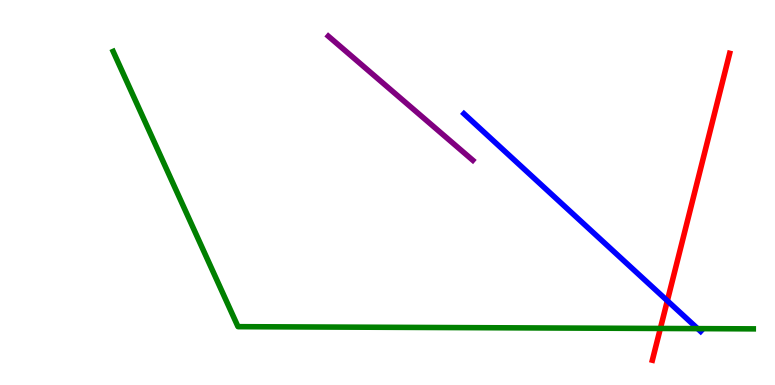[{'lines': ['blue', 'red'], 'intersections': [{'x': 8.61, 'y': 2.19}]}, {'lines': ['green', 'red'], 'intersections': [{'x': 8.52, 'y': 1.47}]}, {'lines': ['purple', 'red'], 'intersections': []}, {'lines': ['blue', 'green'], 'intersections': [{'x': 9.0, 'y': 1.46}]}, {'lines': ['blue', 'purple'], 'intersections': []}, {'lines': ['green', 'purple'], 'intersections': []}]